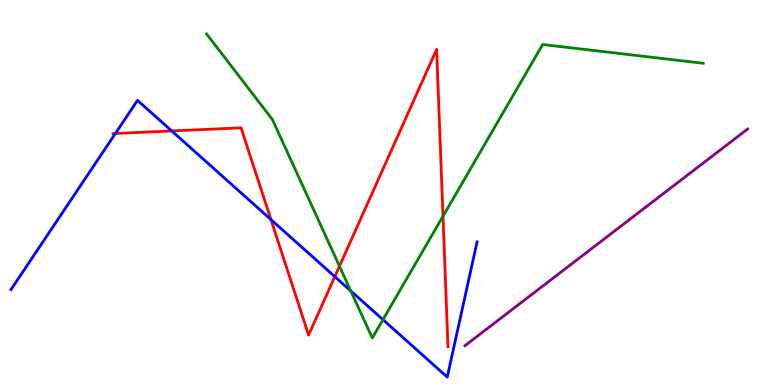[{'lines': ['blue', 'red'], 'intersections': [{'x': 1.49, 'y': 6.53}, {'x': 2.22, 'y': 6.6}, {'x': 3.5, 'y': 4.3}, {'x': 4.32, 'y': 2.81}]}, {'lines': ['green', 'red'], 'intersections': [{'x': 4.38, 'y': 3.09}, {'x': 5.72, 'y': 4.38}]}, {'lines': ['purple', 'red'], 'intersections': []}, {'lines': ['blue', 'green'], 'intersections': [{'x': 4.53, 'y': 2.45}, {'x': 4.94, 'y': 1.7}]}, {'lines': ['blue', 'purple'], 'intersections': []}, {'lines': ['green', 'purple'], 'intersections': []}]